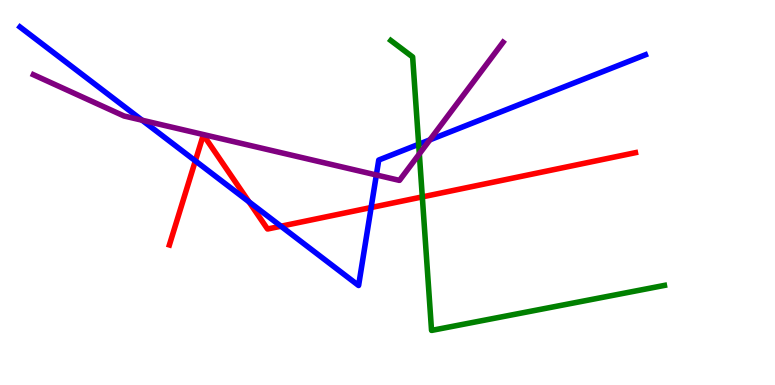[{'lines': ['blue', 'red'], 'intersections': [{'x': 2.52, 'y': 5.82}, {'x': 3.21, 'y': 4.76}, {'x': 3.63, 'y': 4.12}, {'x': 4.79, 'y': 4.61}]}, {'lines': ['green', 'red'], 'intersections': [{'x': 5.45, 'y': 4.89}]}, {'lines': ['purple', 'red'], 'intersections': []}, {'lines': ['blue', 'green'], 'intersections': [{'x': 5.4, 'y': 6.25}]}, {'lines': ['blue', 'purple'], 'intersections': [{'x': 1.83, 'y': 6.88}, {'x': 4.86, 'y': 5.45}, {'x': 5.55, 'y': 6.37}]}, {'lines': ['green', 'purple'], 'intersections': [{'x': 5.41, 'y': 6.0}]}]